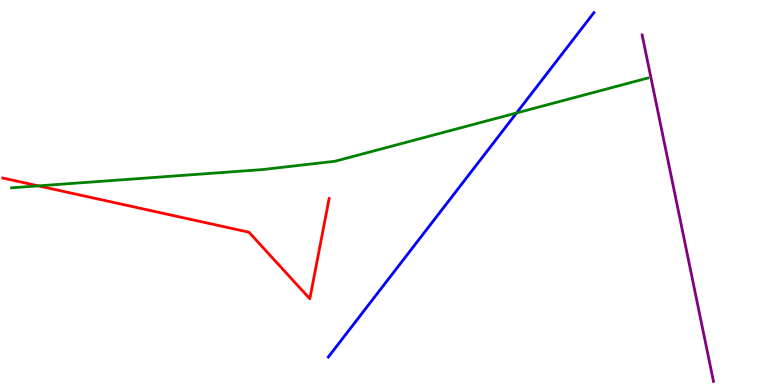[{'lines': ['blue', 'red'], 'intersections': []}, {'lines': ['green', 'red'], 'intersections': [{'x': 0.495, 'y': 5.17}]}, {'lines': ['purple', 'red'], 'intersections': []}, {'lines': ['blue', 'green'], 'intersections': [{'x': 6.67, 'y': 7.07}]}, {'lines': ['blue', 'purple'], 'intersections': []}, {'lines': ['green', 'purple'], 'intersections': []}]